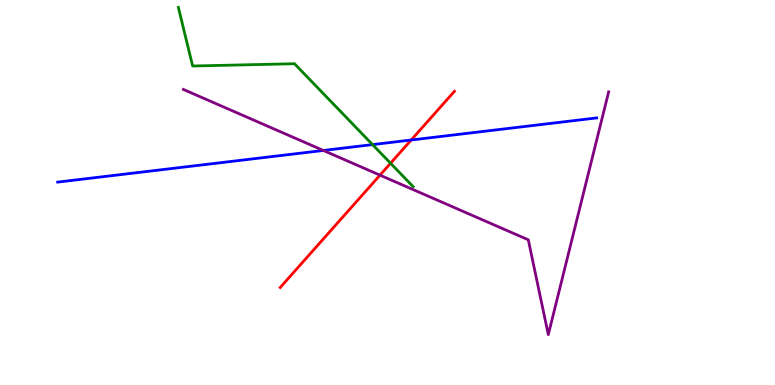[{'lines': ['blue', 'red'], 'intersections': [{'x': 5.31, 'y': 6.36}]}, {'lines': ['green', 'red'], 'intersections': [{'x': 5.04, 'y': 5.76}]}, {'lines': ['purple', 'red'], 'intersections': [{'x': 4.9, 'y': 5.45}]}, {'lines': ['blue', 'green'], 'intersections': [{'x': 4.81, 'y': 6.24}]}, {'lines': ['blue', 'purple'], 'intersections': [{'x': 4.17, 'y': 6.09}]}, {'lines': ['green', 'purple'], 'intersections': []}]